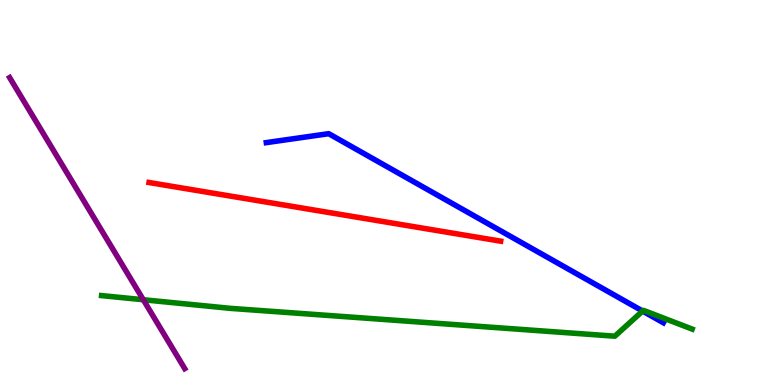[{'lines': ['blue', 'red'], 'intersections': []}, {'lines': ['green', 'red'], 'intersections': []}, {'lines': ['purple', 'red'], 'intersections': []}, {'lines': ['blue', 'green'], 'intersections': [{'x': 8.29, 'y': 1.92}]}, {'lines': ['blue', 'purple'], 'intersections': []}, {'lines': ['green', 'purple'], 'intersections': [{'x': 1.85, 'y': 2.21}]}]